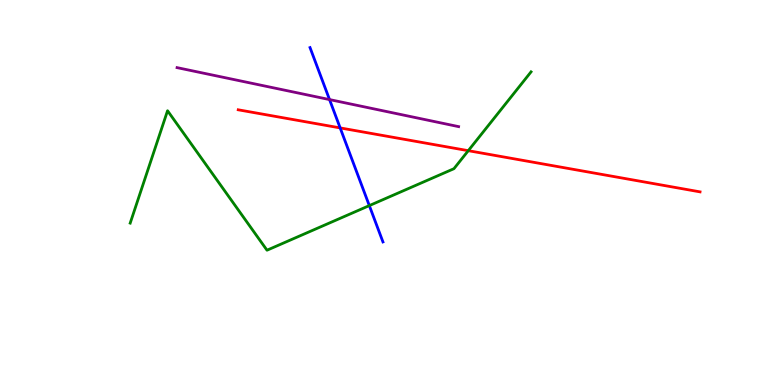[{'lines': ['blue', 'red'], 'intersections': [{'x': 4.39, 'y': 6.68}]}, {'lines': ['green', 'red'], 'intersections': [{'x': 6.04, 'y': 6.09}]}, {'lines': ['purple', 'red'], 'intersections': []}, {'lines': ['blue', 'green'], 'intersections': [{'x': 4.77, 'y': 4.66}]}, {'lines': ['blue', 'purple'], 'intersections': [{'x': 4.25, 'y': 7.41}]}, {'lines': ['green', 'purple'], 'intersections': []}]